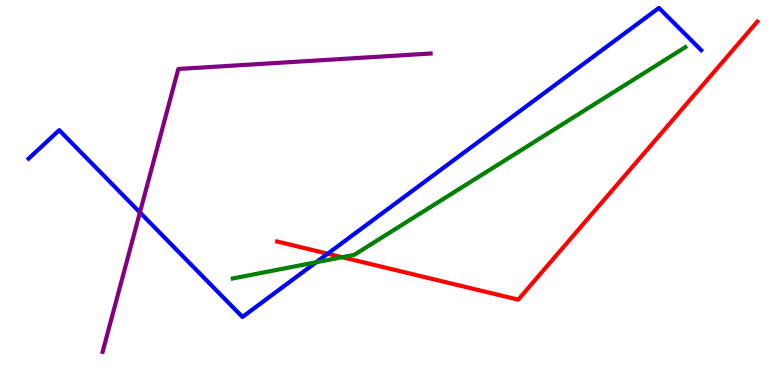[{'lines': ['blue', 'red'], 'intersections': [{'x': 4.23, 'y': 3.41}]}, {'lines': ['green', 'red'], 'intersections': [{'x': 4.41, 'y': 3.32}]}, {'lines': ['purple', 'red'], 'intersections': []}, {'lines': ['blue', 'green'], 'intersections': [{'x': 4.08, 'y': 3.19}]}, {'lines': ['blue', 'purple'], 'intersections': [{'x': 1.81, 'y': 4.48}]}, {'lines': ['green', 'purple'], 'intersections': []}]